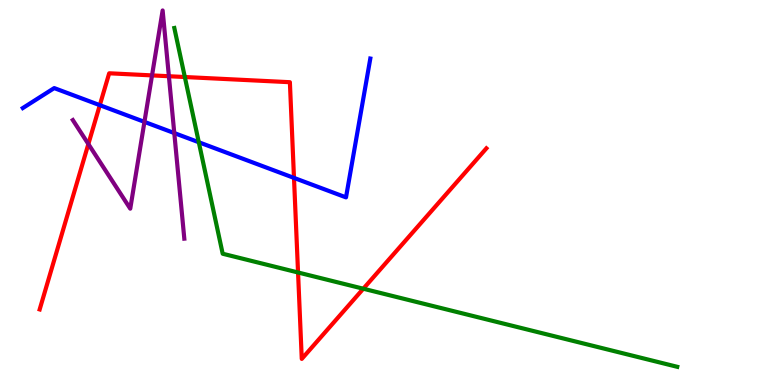[{'lines': ['blue', 'red'], 'intersections': [{'x': 1.29, 'y': 7.27}, {'x': 3.79, 'y': 5.38}]}, {'lines': ['green', 'red'], 'intersections': [{'x': 2.38, 'y': 8.0}, {'x': 3.85, 'y': 2.92}, {'x': 4.69, 'y': 2.5}]}, {'lines': ['purple', 'red'], 'intersections': [{'x': 1.14, 'y': 6.26}, {'x': 1.96, 'y': 8.04}, {'x': 2.18, 'y': 8.02}]}, {'lines': ['blue', 'green'], 'intersections': [{'x': 2.57, 'y': 6.31}]}, {'lines': ['blue', 'purple'], 'intersections': [{'x': 1.86, 'y': 6.83}, {'x': 2.25, 'y': 6.54}]}, {'lines': ['green', 'purple'], 'intersections': []}]